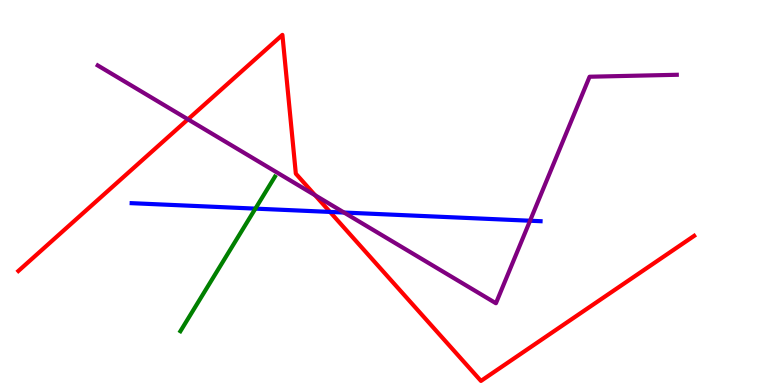[{'lines': ['blue', 'red'], 'intersections': [{'x': 4.26, 'y': 4.5}]}, {'lines': ['green', 'red'], 'intersections': []}, {'lines': ['purple', 'red'], 'intersections': [{'x': 2.43, 'y': 6.9}, {'x': 4.07, 'y': 4.93}]}, {'lines': ['blue', 'green'], 'intersections': [{'x': 3.3, 'y': 4.58}]}, {'lines': ['blue', 'purple'], 'intersections': [{'x': 4.44, 'y': 4.48}, {'x': 6.84, 'y': 4.27}]}, {'lines': ['green', 'purple'], 'intersections': []}]